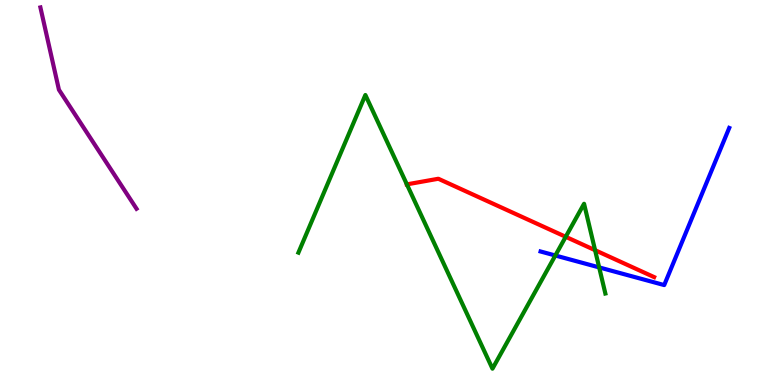[{'lines': ['blue', 'red'], 'intersections': []}, {'lines': ['green', 'red'], 'intersections': [{'x': 5.25, 'y': 5.21}, {'x': 7.3, 'y': 3.85}, {'x': 7.68, 'y': 3.5}]}, {'lines': ['purple', 'red'], 'intersections': []}, {'lines': ['blue', 'green'], 'intersections': [{'x': 7.17, 'y': 3.36}, {'x': 7.73, 'y': 3.05}]}, {'lines': ['blue', 'purple'], 'intersections': []}, {'lines': ['green', 'purple'], 'intersections': []}]